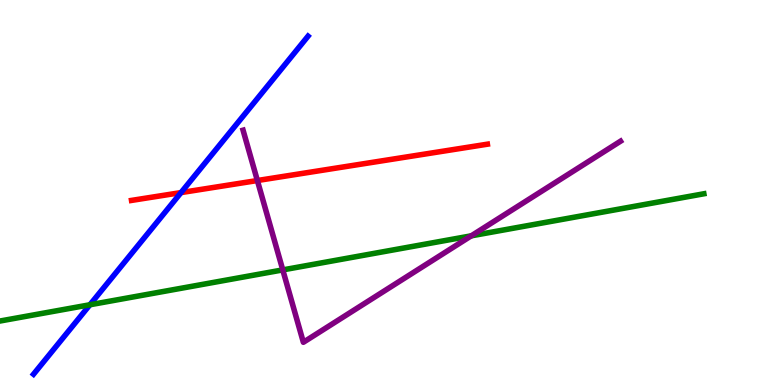[{'lines': ['blue', 'red'], 'intersections': [{'x': 2.34, 'y': 5.0}]}, {'lines': ['green', 'red'], 'intersections': []}, {'lines': ['purple', 'red'], 'intersections': [{'x': 3.32, 'y': 5.31}]}, {'lines': ['blue', 'green'], 'intersections': [{'x': 1.16, 'y': 2.08}]}, {'lines': ['blue', 'purple'], 'intersections': []}, {'lines': ['green', 'purple'], 'intersections': [{'x': 3.65, 'y': 2.99}, {'x': 6.08, 'y': 3.87}]}]